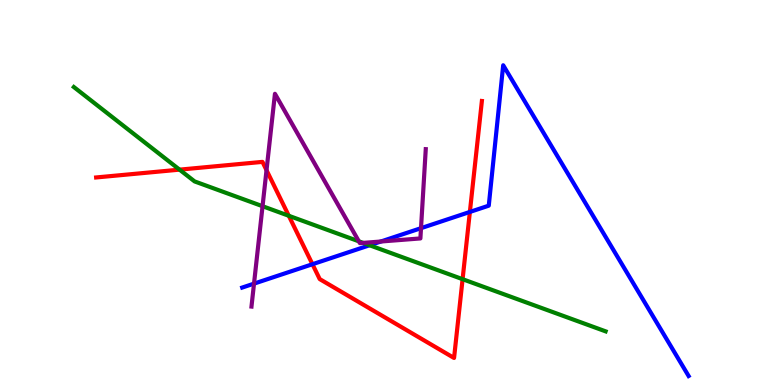[{'lines': ['blue', 'red'], 'intersections': [{'x': 4.03, 'y': 3.14}, {'x': 6.06, 'y': 4.5}]}, {'lines': ['green', 'red'], 'intersections': [{'x': 2.32, 'y': 5.59}, {'x': 3.73, 'y': 4.4}, {'x': 5.97, 'y': 2.75}]}, {'lines': ['purple', 'red'], 'intersections': [{'x': 3.44, 'y': 5.58}]}, {'lines': ['blue', 'green'], 'intersections': [{'x': 4.77, 'y': 3.63}]}, {'lines': ['blue', 'purple'], 'intersections': [{'x': 3.28, 'y': 2.63}, {'x': 4.91, 'y': 3.73}, {'x': 5.43, 'y': 4.07}]}, {'lines': ['green', 'purple'], 'intersections': [{'x': 3.39, 'y': 4.64}, {'x': 4.63, 'y': 3.73}, {'x': 4.69, 'y': 3.69}]}]